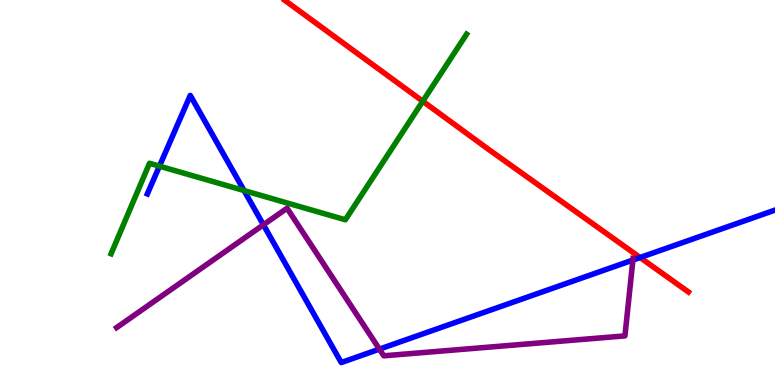[{'lines': ['blue', 'red'], 'intersections': [{'x': 8.26, 'y': 3.31}]}, {'lines': ['green', 'red'], 'intersections': [{'x': 5.46, 'y': 7.37}]}, {'lines': ['purple', 'red'], 'intersections': []}, {'lines': ['blue', 'green'], 'intersections': [{'x': 2.06, 'y': 5.68}, {'x': 3.15, 'y': 5.05}]}, {'lines': ['blue', 'purple'], 'intersections': [{'x': 3.4, 'y': 4.16}, {'x': 4.9, 'y': 0.932}, {'x': 8.17, 'y': 3.25}]}, {'lines': ['green', 'purple'], 'intersections': []}]